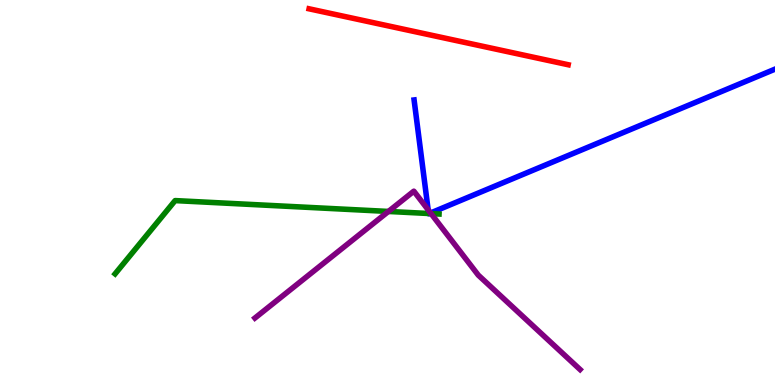[{'lines': ['blue', 'red'], 'intersections': []}, {'lines': ['green', 'red'], 'intersections': []}, {'lines': ['purple', 'red'], 'intersections': []}, {'lines': ['blue', 'green'], 'intersections': [{'x': 5.53, 'y': 4.45}, {'x': 5.54, 'y': 4.45}]}, {'lines': ['blue', 'purple'], 'intersections': [{'x': 5.52, 'y': 4.55}, {'x': 5.56, 'y': 4.47}]}, {'lines': ['green', 'purple'], 'intersections': [{'x': 5.01, 'y': 4.51}, {'x': 5.56, 'y': 4.45}]}]